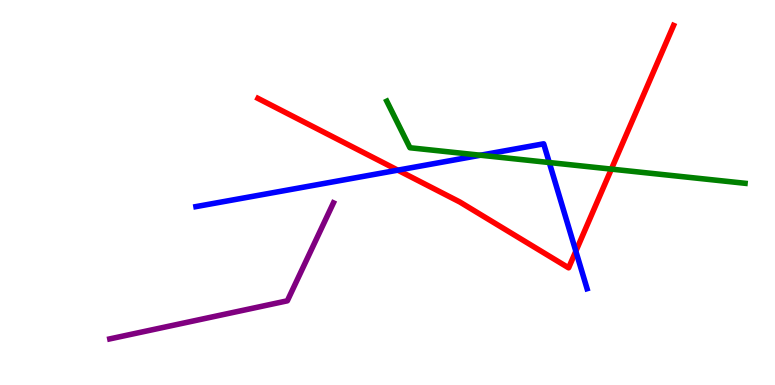[{'lines': ['blue', 'red'], 'intersections': [{'x': 5.13, 'y': 5.58}, {'x': 7.43, 'y': 3.48}]}, {'lines': ['green', 'red'], 'intersections': [{'x': 7.89, 'y': 5.61}]}, {'lines': ['purple', 'red'], 'intersections': []}, {'lines': ['blue', 'green'], 'intersections': [{'x': 6.2, 'y': 5.97}, {'x': 7.09, 'y': 5.78}]}, {'lines': ['blue', 'purple'], 'intersections': []}, {'lines': ['green', 'purple'], 'intersections': []}]